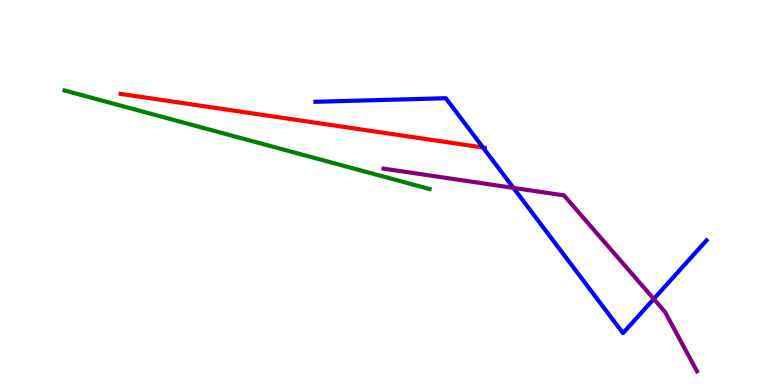[{'lines': ['blue', 'red'], 'intersections': [{'x': 6.23, 'y': 6.17}]}, {'lines': ['green', 'red'], 'intersections': []}, {'lines': ['purple', 'red'], 'intersections': []}, {'lines': ['blue', 'green'], 'intersections': []}, {'lines': ['blue', 'purple'], 'intersections': [{'x': 6.63, 'y': 5.12}, {'x': 8.44, 'y': 2.24}]}, {'lines': ['green', 'purple'], 'intersections': []}]